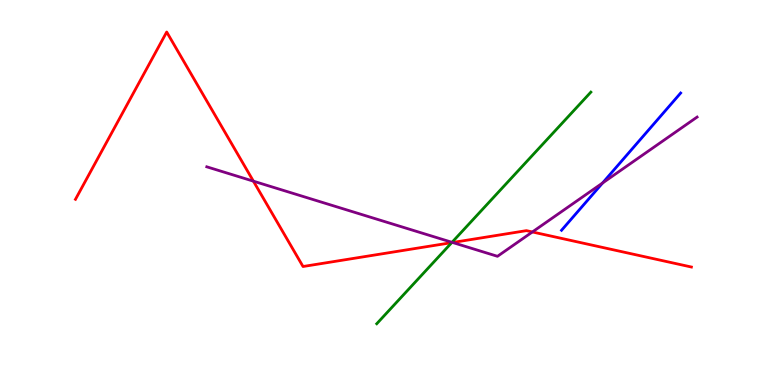[{'lines': ['blue', 'red'], 'intersections': []}, {'lines': ['green', 'red'], 'intersections': [{'x': 5.83, 'y': 3.7}]}, {'lines': ['purple', 'red'], 'intersections': [{'x': 3.27, 'y': 5.29}, {'x': 5.84, 'y': 3.7}, {'x': 6.87, 'y': 3.97}]}, {'lines': ['blue', 'green'], 'intersections': []}, {'lines': ['blue', 'purple'], 'intersections': [{'x': 7.78, 'y': 5.25}]}, {'lines': ['green', 'purple'], 'intersections': [{'x': 5.83, 'y': 3.71}]}]